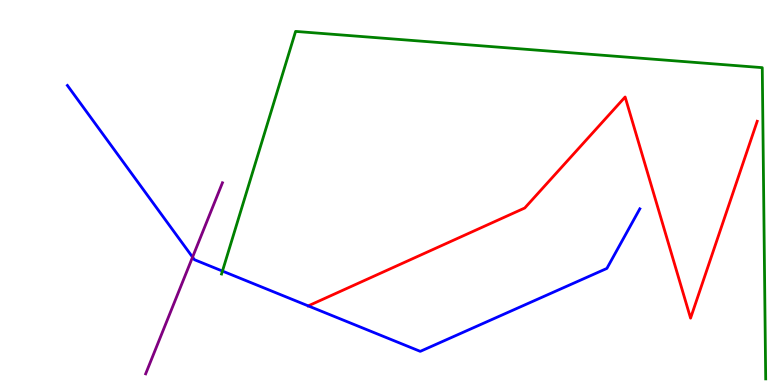[{'lines': ['blue', 'red'], 'intersections': [{'x': 3.98, 'y': 2.05}]}, {'lines': ['green', 'red'], 'intersections': []}, {'lines': ['purple', 'red'], 'intersections': []}, {'lines': ['blue', 'green'], 'intersections': [{'x': 2.87, 'y': 2.96}]}, {'lines': ['blue', 'purple'], 'intersections': [{'x': 2.48, 'y': 3.32}]}, {'lines': ['green', 'purple'], 'intersections': []}]